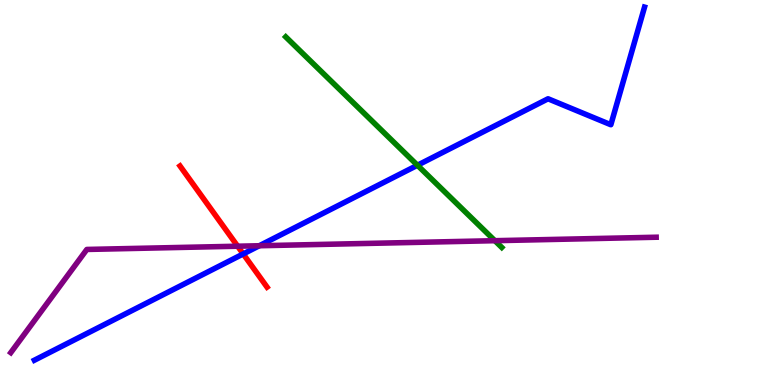[{'lines': ['blue', 'red'], 'intersections': [{'x': 3.14, 'y': 3.4}]}, {'lines': ['green', 'red'], 'intersections': []}, {'lines': ['purple', 'red'], 'intersections': [{'x': 3.07, 'y': 3.6}]}, {'lines': ['blue', 'green'], 'intersections': [{'x': 5.39, 'y': 5.71}]}, {'lines': ['blue', 'purple'], 'intersections': [{'x': 3.35, 'y': 3.62}]}, {'lines': ['green', 'purple'], 'intersections': [{'x': 6.39, 'y': 3.75}]}]